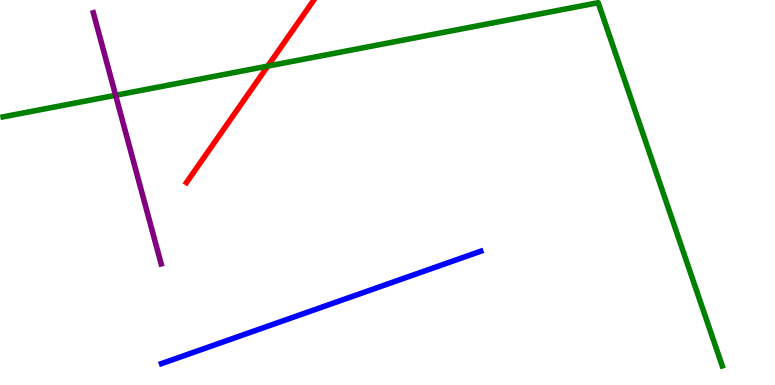[{'lines': ['blue', 'red'], 'intersections': []}, {'lines': ['green', 'red'], 'intersections': [{'x': 3.45, 'y': 8.28}]}, {'lines': ['purple', 'red'], 'intersections': []}, {'lines': ['blue', 'green'], 'intersections': []}, {'lines': ['blue', 'purple'], 'intersections': []}, {'lines': ['green', 'purple'], 'intersections': [{'x': 1.49, 'y': 7.53}]}]